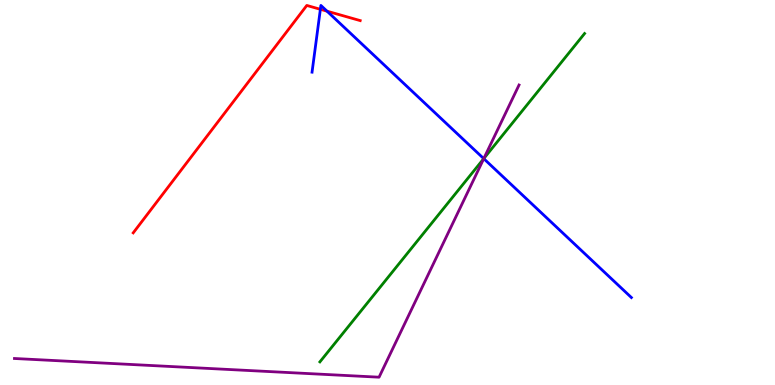[{'lines': ['blue', 'red'], 'intersections': [{'x': 4.13, 'y': 9.76}, {'x': 4.22, 'y': 9.71}]}, {'lines': ['green', 'red'], 'intersections': []}, {'lines': ['purple', 'red'], 'intersections': []}, {'lines': ['blue', 'green'], 'intersections': [{'x': 6.24, 'y': 5.88}]}, {'lines': ['blue', 'purple'], 'intersections': [{'x': 6.24, 'y': 5.88}]}, {'lines': ['green', 'purple'], 'intersections': [{'x': 6.24, 'y': 5.88}]}]